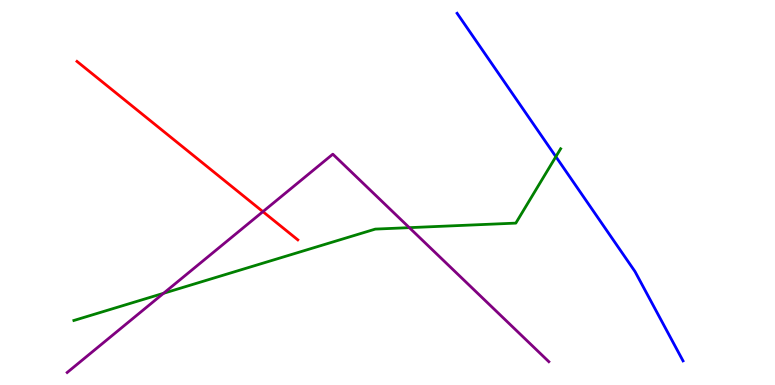[{'lines': ['blue', 'red'], 'intersections': []}, {'lines': ['green', 'red'], 'intersections': []}, {'lines': ['purple', 'red'], 'intersections': [{'x': 3.39, 'y': 4.5}]}, {'lines': ['blue', 'green'], 'intersections': [{'x': 7.17, 'y': 5.93}]}, {'lines': ['blue', 'purple'], 'intersections': []}, {'lines': ['green', 'purple'], 'intersections': [{'x': 2.11, 'y': 2.38}, {'x': 5.28, 'y': 4.09}]}]